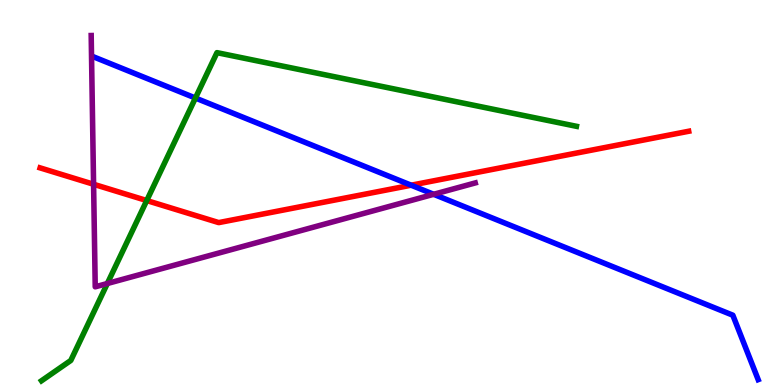[{'lines': ['blue', 'red'], 'intersections': [{'x': 5.31, 'y': 5.19}]}, {'lines': ['green', 'red'], 'intersections': [{'x': 1.89, 'y': 4.79}]}, {'lines': ['purple', 'red'], 'intersections': [{'x': 1.21, 'y': 5.21}]}, {'lines': ['blue', 'green'], 'intersections': [{'x': 2.52, 'y': 7.45}]}, {'lines': ['blue', 'purple'], 'intersections': [{'x': 5.6, 'y': 4.95}]}, {'lines': ['green', 'purple'], 'intersections': [{'x': 1.39, 'y': 2.64}]}]